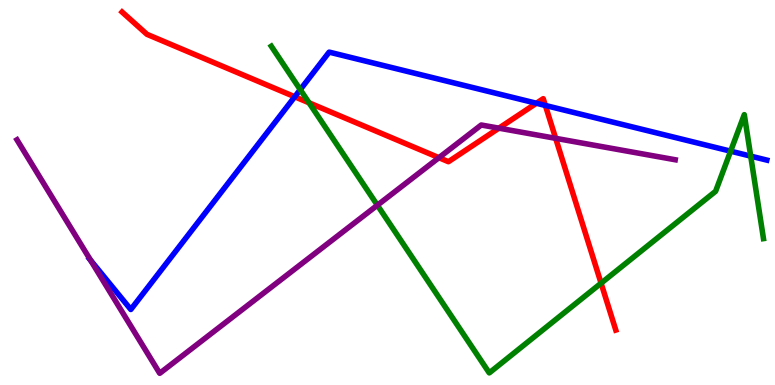[{'lines': ['blue', 'red'], 'intersections': [{'x': 3.8, 'y': 7.49}, {'x': 6.92, 'y': 7.32}, {'x': 7.04, 'y': 7.26}]}, {'lines': ['green', 'red'], 'intersections': [{'x': 3.99, 'y': 7.33}, {'x': 7.76, 'y': 2.64}]}, {'lines': ['purple', 'red'], 'intersections': [{'x': 5.66, 'y': 5.9}, {'x': 6.44, 'y': 6.67}, {'x': 7.17, 'y': 6.41}]}, {'lines': ['blue', 'green'], 'intersections': [{'x': 3.87, 'y': 7.67}, {'x': 9.43, 'y': 6.07}, {'x': 9.69, 'y': 5.94}]}, {'lines': ['blue', 'purple'], 'intersections': [{'x': 1.17, 'y': 3.24}]}, {'lines': ['green', 'purple'], 'intersections': [{'x': 4.87, 'y': 4.67}]}]